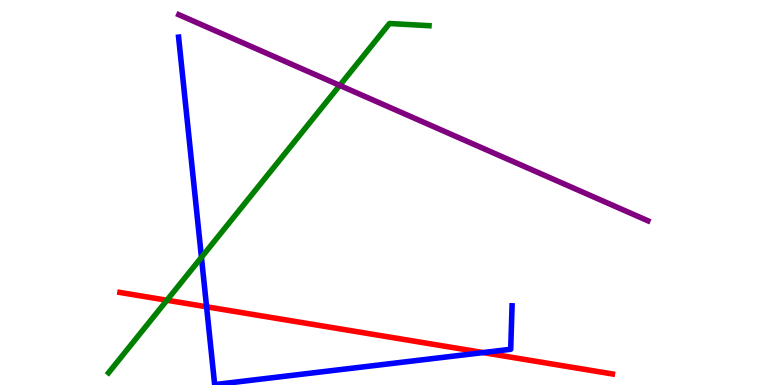[{'lines': ['blue', 'red'], 'intersections': [{'x': 2.67, 'y': 2.03}, {'x': 6.23, 'y': 0.842}]}, {'lines': ['green', 'red'], 'intersections': [{'x': 2.15, 'y': 2.2}]}, {'lines': ['purple', 'red'], 'intersections': []}, {'lines': ['blue', 'green'], 'intersections': [{'x': 2.6, 'y': 3.32}]}, {'lines': ['blue', 'purple'], 'intersections': []}, {'lines': ['green', 'purple'], 'intersections': [{'x': 4.38, 'y': 7.78}]}]